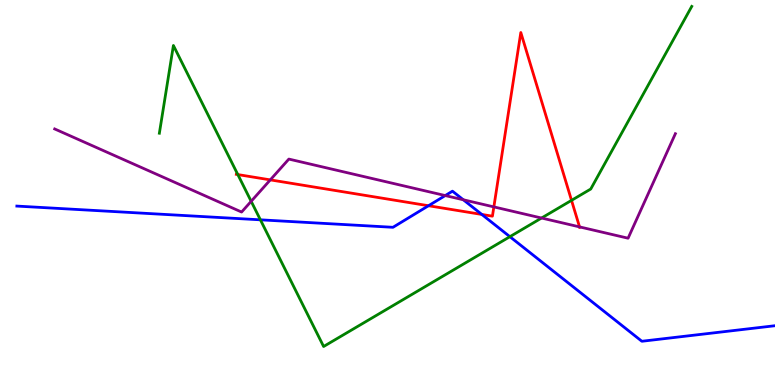[{'lines': ['blue', 'red'], 'intersections': [{'x': 5.53, 'y': 4.66}, {'x': 6.22, 'y': 4.43}]}, {'lines': ['green', 'red'], 'intersections': [{'x': 3.07, 'y': 5.47}, {'x': 7.37, 'y': 4.8}]}, {'lines': ['purple', 'red'], 'intersections': [{'x': 3.49, 'y': 5.33}, {'x': 6.37, 'y': 4.63}, {'x': 7.48, 'y': 4.11}]}, {'lines': ['blue', 'green'], 'intersections': [{'x': 3.36, 'y': 4.29}, {'x': 6.58, 'y': 3.85}]}, {'lines': ['blue', 'purple'], 'intersections': [{'x': 5.75, 'y': 4.92}, {'x': 5.98, 'y': 4.81}]}, {'lines': ['green', 'purple'], 'intersections': [{'x': 3.24, 'y': 4.77}, {'x': 6.99, 'y': 4.34}]}]